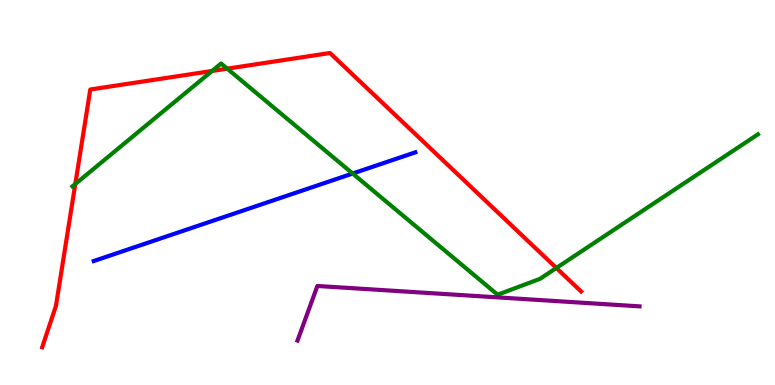[{'lines': ['blue', 'red'], 'intersections': []}, {'lines': ['green', 'red'], 'intersections': [{'x': 0.971, 'y': 5.22}, {'x': 2.74, 'y': 8.16}, {'x': 2.93, 'y': 8.22}, {'x': 7.18, 'y': 3.04}]}, {'lines': ['purple', 'red'], 'intersections': []}, {'lines': ['blue', 'green'], 'intersections': [{'x': 4.55, 'y': 5.49}]}, {'lines': ['blue', 'purple'], 'intersections': []}, {'lines': ['green', 'purple'], 'intersections': []}]